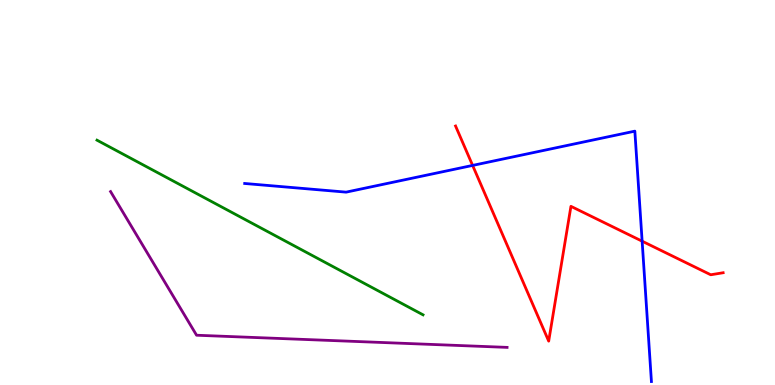[{'lines': ['blue', 'red'], 'intersections': [{'x': 6.1, 'y': 5.7}, {'x': 8.29, 'y': 3.74}]}, {'lines': ['green', 'red'], 'intersections': []}, {'lines': ['purple', 'red'], 'intersections': []}, {'lines': ['blue', 'green'], 'intersections': []}, {'lines': ['blue', 'purple'], 'intersections': []}, {'lines': ['green', 'purple'], 'intersections': []}]